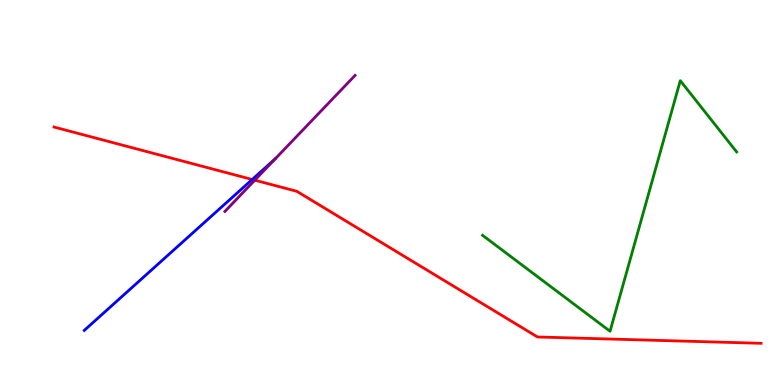[{'lines': ['blue', 'red'], 'intersections': [{'x': 3.25, 'y': 5.34}]}, {'lines': ['green', 'red'], 'intersections': []}, {'lines': ['purple', 'red'], 'intersections': [{'x': 3.29, 'y': 5.32}]}, {'lines': ['blue', 'green'], 'intersections': []}, {'lines': ['blue', 'purple'], 'intersections': []}, {'lines': ['green', 'purple'], 'intersections': []}]